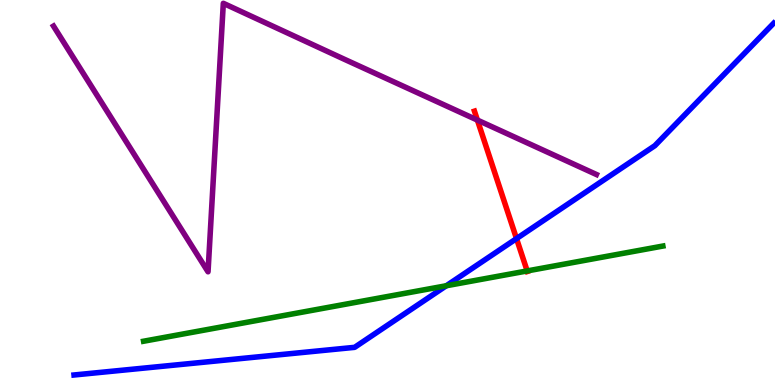[{'lines': ['blue', 'red'], 'intersections': [{'x': 6.66, 'y': 3.8}]}, {'lines': ['green', 'red'], 'intersections': [{'x': 6.8, 'y': 2.96}]}, {'lines': ['purple', 'red'], 'intersections': [{'x': 6.16, 'y': 6.88}]}, {'lines': ['blue', 'green'], 'intersections': [{'x': 5.76, 'y': 2.58}]}, {'lines': ['blue', 'purple'], 'intersections': []}, {'lines': ['green', 'purple'], 'intersections': []}]